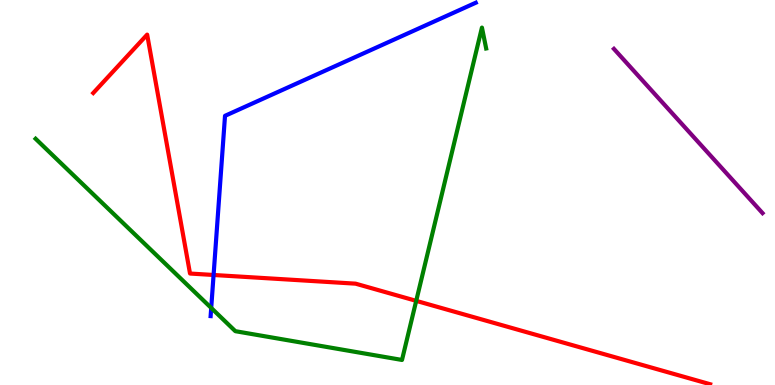[{'lines': ['blue', 'red'], 'intersections': [{'x': 2.76, 'y': 2.86}]}, {'lines': ['green', 'red'], 'intersections': [{'x': 5.37, 'y': 2.19}]}, {'lines': ['purple', 'red'], 'intersections': []}, {'lines': ['blue', 'green'], 'intersections': [{'x': 2.73, 'y': 2.0}]}, {'lines': ['blue', 'purple'], 'intersections': []}, {'lines': ['green', 'purple'], 'intersections': []}]